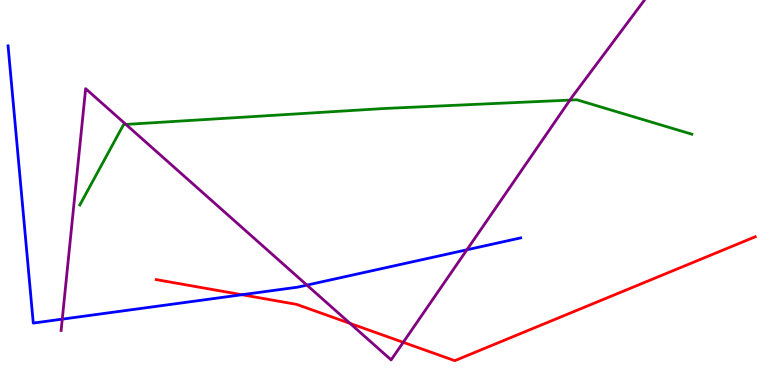[{'lines': ['blue', 'red'], 'intersections': [{'x': 3.12, 'y': 2.34}]}, {'lines': ['green', 'red'], 'intersections': []}, {'lines': ['purple', 'red'], 'intersections': [{'x': 4.52, 'y': 1.6}, {'x': 5.2, 'y': 1.11}]}, {'lines': ['blue', 'green'], 'intersections': []}, {'lines': ['blue', 'purple'], 'intersections': [{'x': 0.803, 'y': 1.71}, {'x': 3.96, 'y': 2.59}, {'x': 6.02, 'y': 3.51}]}, {'lines': ['green', 'purple'], 'intersections': [{'x': 1.62, 'y': 6.77}, {'x': 7.35, 'y': 7.4}]}]